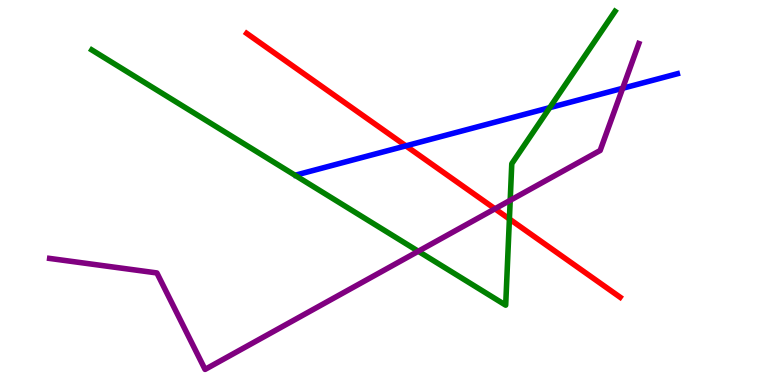[{'lines': ['blue', 'red'], 'intersections': [{'x': 5.24, 'y': 6.21}]}, {'lines': ['green', 'red'], 'intersections': [{'x': 6.57, 'y': 4.31}]}, {'lines': ['purple', 'red'], 'intersections': [{'x': 6.39, 'y': 4.58}]}, {'lines': ['blue', 'green'], 'intersections': [{'x': 7.09, 'y': 7.2}]}, {'lines': ['blue', 'purple'], 'intersections': [{'x': 8.03, 'y': 7.71}]}, {'lines': ['green', 'purple'], 'intersections': [{'x': 5.4, 'y': 3.47}, {'x': 6.58, 'y': 4.8}]}]